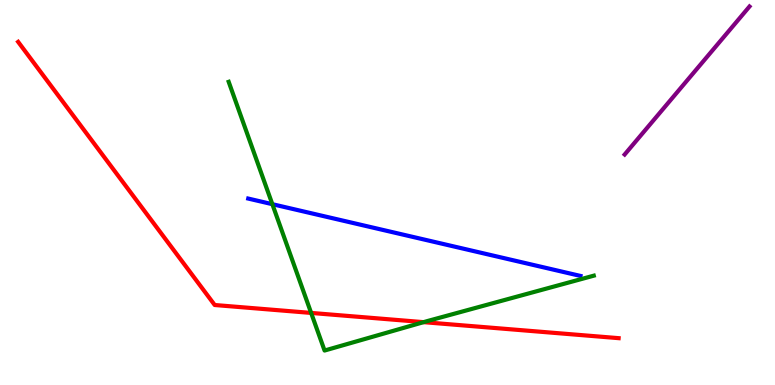[{'lines': ['blue', 'red'], 'intersections': []}, {'lines': ['green', 'red'], 'intersections': [{'x': 4.01, 'y': 1.87}, {'x': 5.47, 'y': 1.63}]}, {'lines': ['purple', 'red'], 'intersections': []}, {'lines': ['blue', 'green'], 'intersections': [{'x': 3.51, 'y': 4.7}]}, {'lines': ['blue', 'purple'], 'intersections': []}, {'lines': ['green', 'purple'], 'intersections': []}]